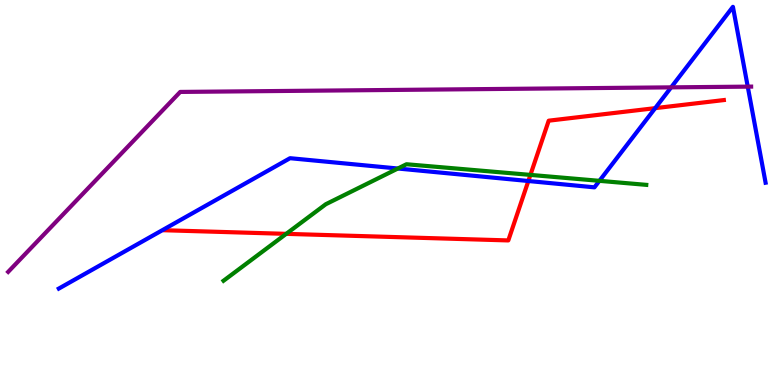[{'lines': ['blue', 'red'], 'intersections': [{'x': 6.82, 'y': 5.3}, {'x': 8.45, 'y': 7.19}]}, {'lines': ['green', 'red'], 'intersections': [{'x': 3.69, 'y': 3.93}, {'x': 6.84, 'y': 5.46}]}, {'lines': ['purple', 'red'], 'intersections': []}, {'lines': ['blue', 'green'], 'intersections': [{'x': 5.13, 'y': 5.62}, {'x': 7.73, 'y': 5.3}]}, {'lines': ['blue', 'purple'], 'intersections': [{'x': 8.66, 'y': 7.73}, {'x': 9.65, 'y': 7.75}]}, {'lines': ['green', 'purple'], 'intersections': []}]